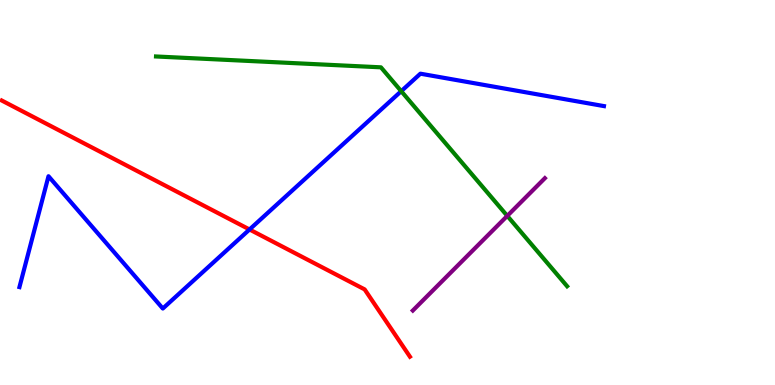[{'lines': ['blue', 'red'], 'intersections': [{'x': 3.22, 'y': 4.04}]}, {'lines': ['green', 'red'], 'intersections': []}, {'lines': ['purple', 'red'], 'intersections': []}, {'lines': ['blue', 'green'], 'intersections': [{'x': 5.18, 'y': 7.63}]}, {'lines': ['blue', 'purple'], 'intersections': []}, {'lines': ['green', 'purple'], 'intersections': [{'x': 6.55, 'y': 4.39}]}]